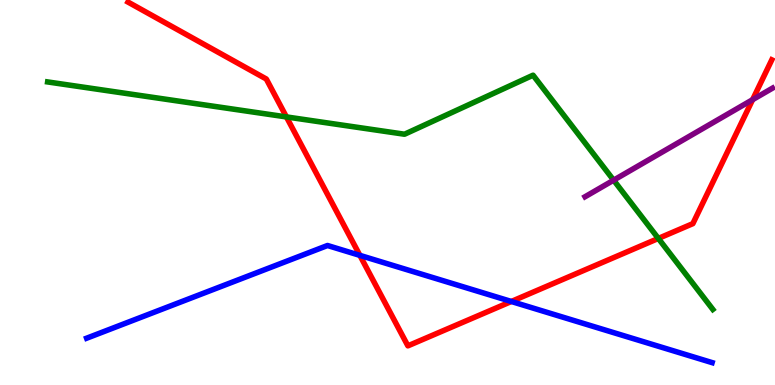[{'lines': ['blue', 'red'], 'intersections': [{'x': 4.64, 'y': 3.37}, {'x': 6.6, 'y': 2.17}]}, {'lines': ['green', 'red'], 'intersections': [{'x': 3.7, 'y': 6.96}, {'x': 8.49, 'y': 3.81}]}, {'lines': ['purple', 'red'], 'intersections': [{'x': 9.71, 'y': 7.41}]}, {'lines': ['blue', 'green'], 'intersections': []}, {'lines': ['blue', 'purple'], 'intersections': []}, {'lines': ['green', 'purple'], 'intersections': [{'x': 7.92, 'y': 5.32}]}]